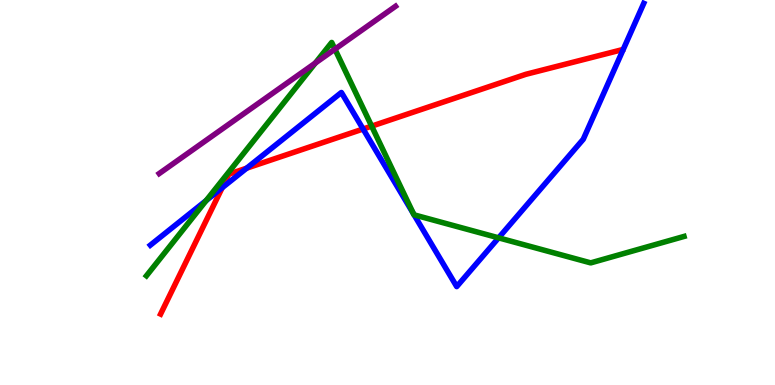[{'lines': ['blue', 'red'], 'intersections': [{'x': 2.87, 'y': 5.12}, {'x': 3.18, 'y': 5.63}, {'x': 4.69, 'y': 6.65}]}, {'lines': ['green', 'red'], 'intersections': [{'x': 4.8, 'y': 6.72}]}, {'lines': ['purple', 'red'], 'intersections': []}, {'lines': ['blue', 'green'], 'intersections': [{'x': 2.66, 'y': 4.79}, {'x': 5.34, 'y': 4.44}, {'x': 5.34, 'y': 4.42}, {'x': 6.43, 'y': 3.82}]}, {'lines': ['blue', 'purple'], 'intersections': []}, {'lines': ['green', 'purple'], 'intersections': [{'x': 4.07, 'y': 8.36}, {'x': 4.32, 'y': 8.72}]}]